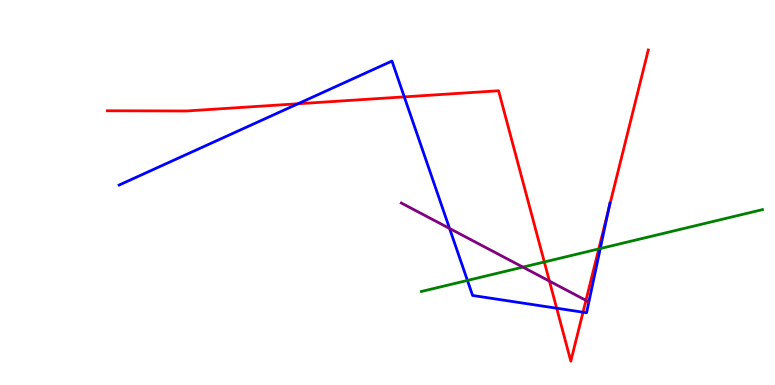[{'lines': ['blue', 'red'], 'intersections': [{'x': 3.84, 'y': 7.3}, {'x': 5.22, 'y': 7.48}, {'x': 7.18, 'y': 1.99}, {'x': 7.52, 'y': 1.89}, {'x': 7.85, 'y': 4.56}]}, {'lines': ['green', 'red'], 'intersections': [{'x': 7.02, 'y': 3.2}, {'x': 7.73, 'y': 3.53}]}, {'lines': ['purple', 'red'], 'intersections': [{'x': 7.09, 'y': 2.7}, {'x': 7.56, 'y': 2.2}]}, {'lines': ['blue', 'green'], 'intersections': [{'x': 6.03, 'y': 2.72}, {'x': 7.75, 'y': 3.54}]}, {'lines': ['blue', 'purple'], 'intersections': [{'x': 5.8, 'y': 4.07}]}, {'lines': ['green', 'purple'], 'intersections': [{'x': 6.75, 'y': 3.06}]}]